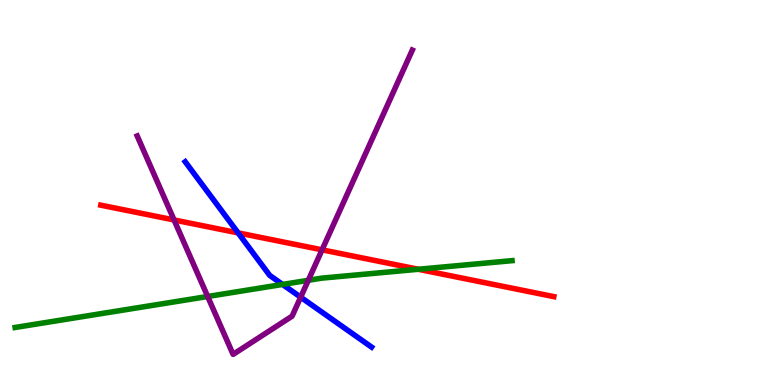[{'lines': ['blue', 'red'], 'intersections': [{'x': 3.07, 'y': 3.95}]}, {'lines': ['green', 'red'], 'intersections': [{'x': 5.4, 'y': 3.01}]}, {'lines': ['purple', 'red'], 'intersections': [{'x': 2.25, 'y': 4.29}, {'x': 4.16, 'y': 3.51}]}, {'lines': ['blue', 'green'], 'intersections': [{'x': 3.65, 'y': 2.61}]}, {'lines': ['blue', 'purple'], 'intersections': [{'x': 3.88, 'y': 2.28}]}, {'lines': ['green', 'purple'], 'intersections': [{'x': 2.68, 'y': 2.3}, {'x': 3.98, 'y': 2.72}]}]